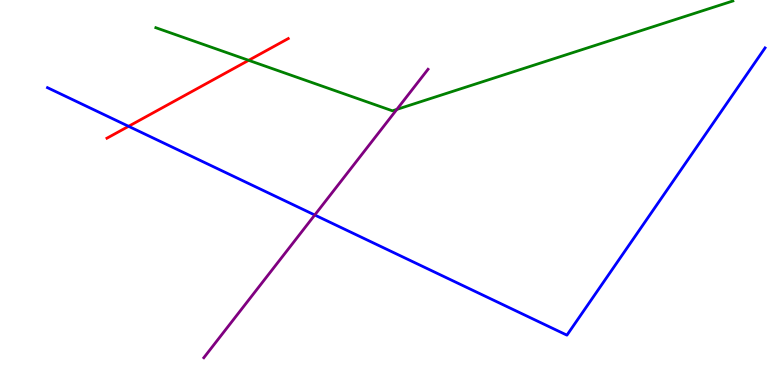[{'lines': ['blue', 'red'], 'intersections': [{'x': 1.66, 'y': 6.72}]}, {'lines': ['green', 'red'], 'intersections': [{'x': 3.21, 'y': 8.43}]}, {'lines': ['purple', 'red'], 'intersections': []}, {'lines': ['blue', 'green'], 'intersections': []}, {'lines': ['blue', 'purple'], 'intersections': [{'x': 4.06, 'y': 4.42}]}, {'lines': ['green', 'purple'], 'intersections': [{'x': 5.12, 'y': 7.16}]}]